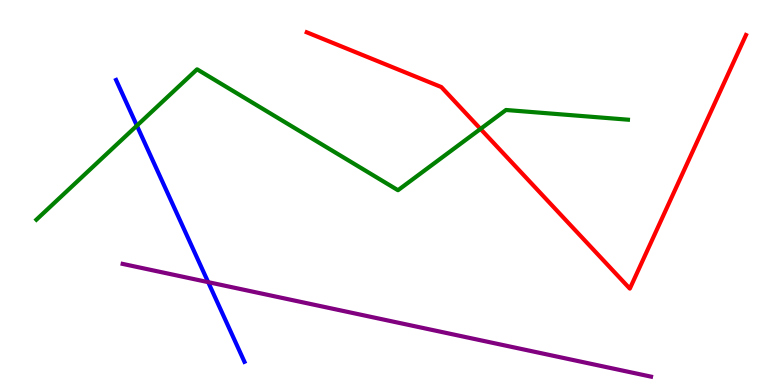[{'lines': ['blue', 'red'], 'intersections': []}, {'lines': ['green', 'red'], 'intersections': [{'x': 6.2, 'y': 6.65}]}, {'lines': ['purple', 'red'], 'intersections': []}, {'lines': ['blue', 'green'], 'intersections': [{'x': 1.77, 'y': 6.74}]}, {'lines': ['blue', 'purple'], 'intersections': [{'x': 2.69, 'y': 2.67}]}, {'lines': ['green', 'purple'], 'intersections': []}]